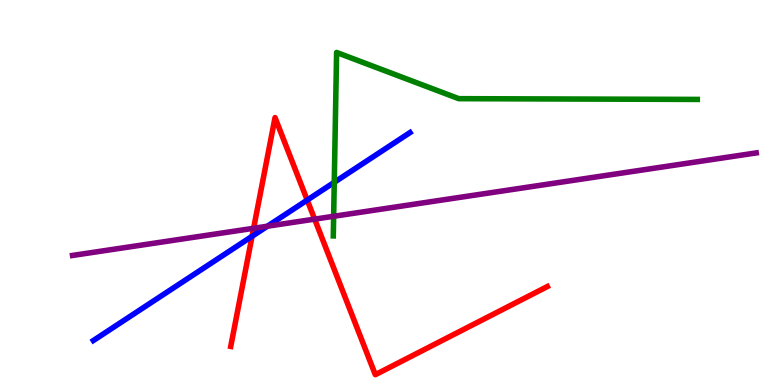[{'lines': ['blue', 'red'], 'intersections': [{'x': 3.25, 'y': 3.86}, {'x': 3.96, 'y': 4.8}]}, {'lines': ['green', 'red'], 'intersections': []}, {'lines': ['purple', 'red'], 'intersections': [{'x': 3.27, 'y': 4.07}, {'x': 4.06, 'y': 4.31}]}, {'lines': ['blue', 'green'], 'intersections': [{'x': 4.31, 'y': 5.26}]}, {'lines': ['blue', 'purple'], 'intersections': [{'x': 3.45, 'y': 4.12}]}, {'lines': ['green', 'purple'], 'intersections': [{'x': 4.31, 'y': 4.38}]}]